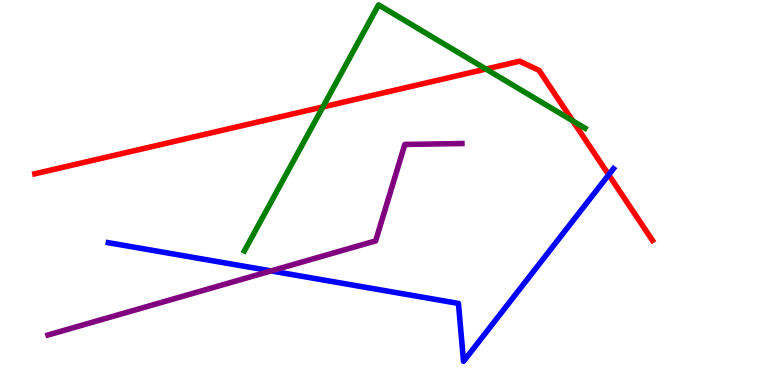[{'lines': ['blue', 'red'], 'intersections': [{'x': 7.85, 'y': 5.46}]}, {'lines': ['green', 'red'], 'intersections': [{'x': 4.17, 'y': 7.22}, {'x': 6.27, 'y': 8.21}, {'x': 7.39, 'y': 6.86}]}, {'lines': ['purple', 'red'], 'intersections': []}, {'lines': ['blue', 'green'], 'intersections': []}, {'lines': ['blue', 'purple'], 'intersections': [{'x': 3.5, 'y': 2.96}]}, {'lines': ['green', 'purple'], 'intersections': []}]